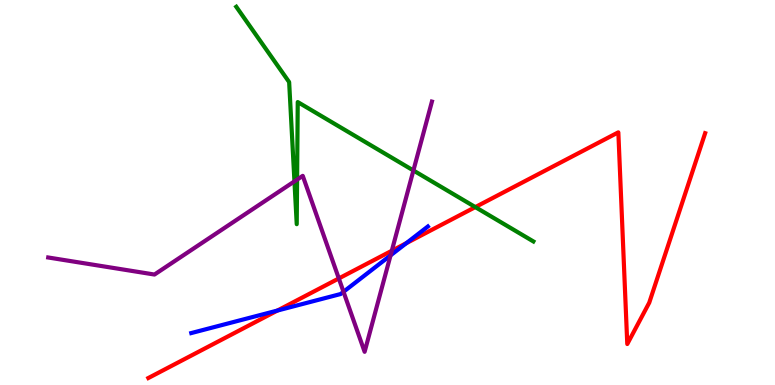[{'lines': ['blue', 'red'], 'intersections': [{'x': 3.58, 'y': 1.93}, {'x': 5.24, 'y': 3.68}]}, {'lines': ['green', 'red'], 'intersections': [{'x': 6.13, 'y': 4.62}]}, {'lines': ['purple', 'red'], 'intersections': [{'x': 4.37, 'y': 2.77}, {'x': 5.06, 'y': 3.49}]}, {'lines': ['blue', 'green'], 'intersections': []}, {'lines': ['blue', 'purple'], 'intersections': [{'x': 4.43, 'y': 2.42}, {'x': 5.04, 'y': 3.37}]}, {'lines': ['green', 'purple'], 'intersections': [{'x': 3.8, 'y': 5.29}, {'x': 3.83, 'y': 5.33}, {'x': 5.33, 'y': 5.57}]}]